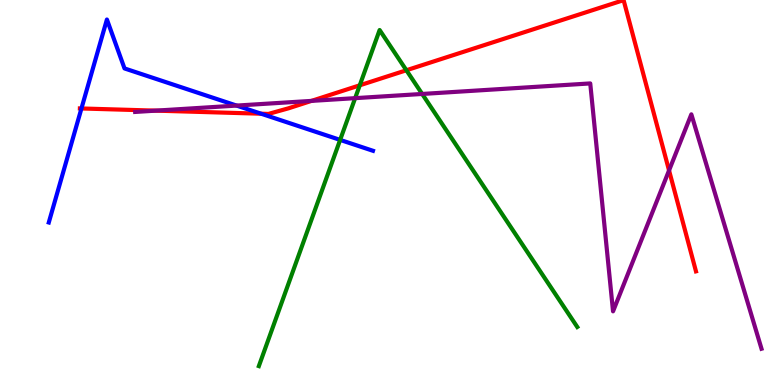[{'lines': ['blue', 'red'], 'intersections': [{'x': 1.05, 'y': 7.18}, {'x': 3.37, 'y': 7.05}]}, {'lines': ['green', 'red'], 'intersections': [{'x': 4.64, 'y': 7.78}, {'x': 5.24, 'y': 8.18}]}, {'lines': ['purple', 'red'], 'intersections': [{'x': 2.01, 'y': 7.13}, {'x': 4.02, 'y': 7.38}, {'x': 8.63, 'y': 5.57}]}, {'lines': ['blue', 'green'], 'intersections': [{'x': 4.39, 'y': 6.37}]}, {'lines': ['blue', 'purple'], 'intersections': [{'x': 3.05, 'y': 7.26}]}, {'lines': ['green', 'purple'], 'intersections': [{'x': 4.58, 'y': 7.45}, {'x': 5.45, 'y': 7.56}]}]